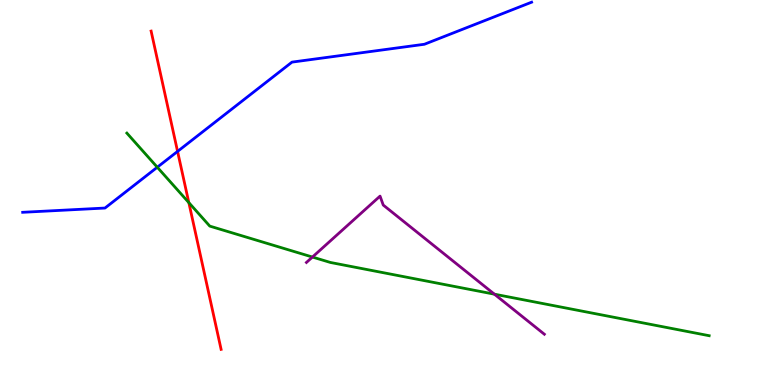[{'lines': ['blue', 'red'], 'intersections': [{'x': 2.29, 'y': 6.07}]}, {'lines': ['green', 'red'], 'intersections': [{'x': 2.44, 'y': 4.74}]}, {'lines': ['purple', 'red'], 'intersections': []}, {'lines': ['blue', 'green'], 'intersections': [{'x': 2.03, 'y': 5.66}]}, {'lines': ['blue', 'purple'], 'intersections': []}, {'lines': ['green', 'purple'], 'intersections': [{'x': 4.03, 'y': 3.32}, {'x': 6.38, 'y': 2.36}]}]